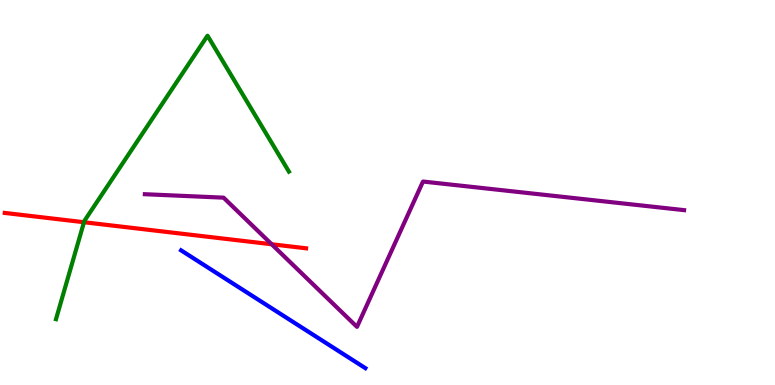[{'lines': ['blue', 'red'], 'intersections': []}, {'lines': ['green', 'red'], 'intersections': [{'x': 1.08, 'y': 4.23}]}, {'lines': ['purple', 'red'], 'intersections': [{'x': 3.51, 'y': 3.66}]}, {'lines': ['blue', 'green'], 'intersections': []}, {'lines': ['blue', 'purple'], 'intersections': []}, {'lines': ['green', 'purple'], 'intersections': []}]